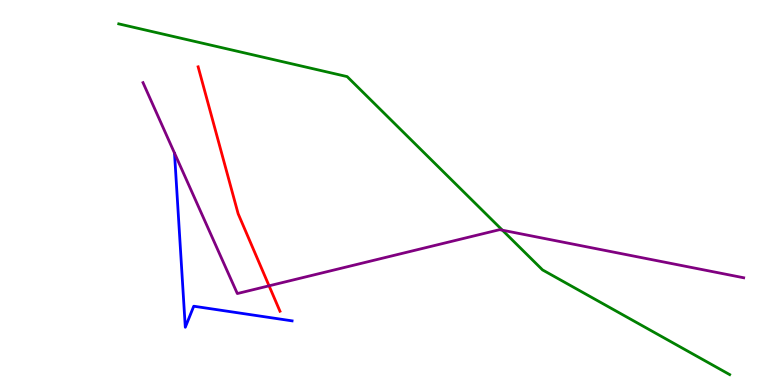[{'lines': ['blue', 'red'], 'intersections': []}, {'lines': ['green', 'red'], 'intersections': []}, {'lines': ['purple', 'red'], 'intersections': [{'x': 3.47, 'y': 2.58}]}, {'lines': ['blue', 'green'], 'intersections': []}, {'lines': ['blue', 'purple'], 'intersections': []}, {'lines': ['green', 'purple'], 'intersections': [{'x': 6.48, 'y': 4.02}]}]